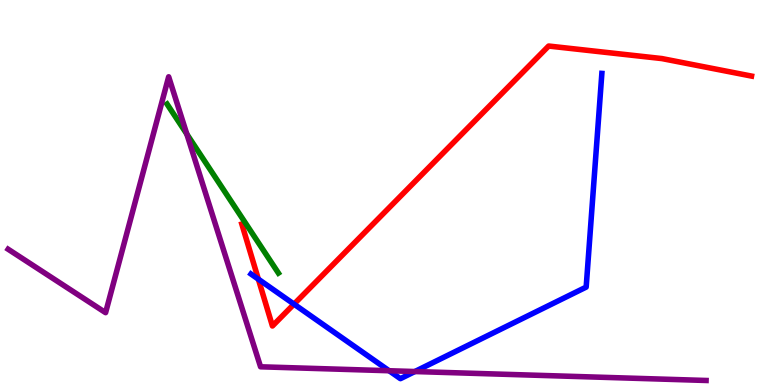[{'lines': ['blue', 'red'], 'intersections': [{'x': 3.33, 'y': 2.75}, {'x': 3.79, 'y': 2.1}]}, {'lines': ['green', 'red'], 'intersections': []}, {'lines': ['purple', 'red'], 'intersections': []}, {'lines': ['blue', 'green'], 'intersections': []}, {'lines': ['blue', 'purple'], 'intersections': [{'x': 5.02, 'y': 0.37}, {'x': 5.35, 'y': 0.35}]}, {'lines': ['green', 'purple'], 'intersections': [{'x': 2.41, 'y': 6.52}]}]